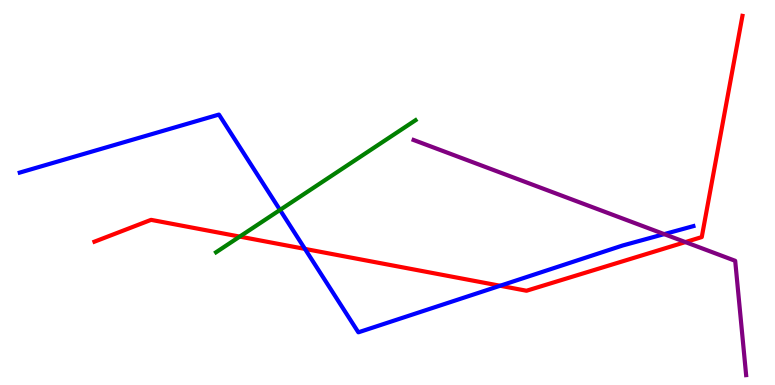[{'lines': ['blue', 'red'], 'intersections': [{'x': 3.93, 'y': 3.53}, {'x': 6.45, 'y': 2.58}]}, {'lines': ['green', 'red'], 'intersections': [{'x': 3.09, 'y': 3.85}]}, {'lines': ['purple', 'red'], 'intersections': [{'x': 8.84, 'y': 3.71}]}, {'lines': ['blue', 'green'], 'intersections': [{'x': 3.61, 'y': 4.55}]}, {'lines': ['blue', 'purple'], 'intersections': [{'x': 8.57, 'y': 3.92}]}, {'lines': ['green', 'purple'], 'intersections': []}]